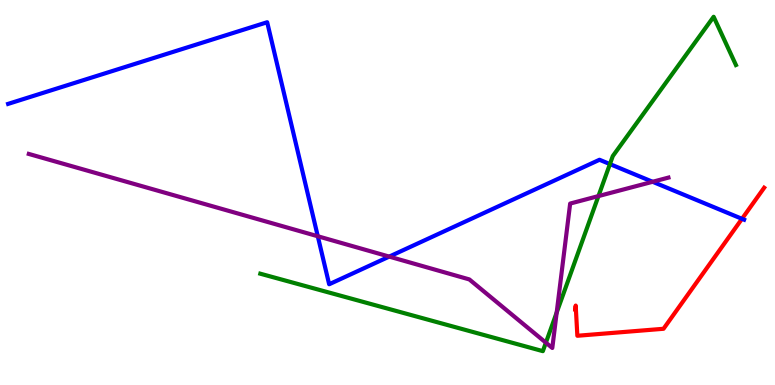[{'lines': ['blue', 'red'], 'intersections': [{'x': 9.57, 'y': 4.32}]}, {'lines': ['green', 'red'], 'intersections': []}, {'lines': ['purple', 'red'], 'intersections': []}, {'lines': ['blue', 'green'], 'intersections': [{'x': 7.87, 'y': 5.74}]}, {'lines': ['blue', 'purple'], 'intersections': [{'x': 4.1, 'y': 3.86}, {'x': 5.02, 'y': 3.34}, {'x': 8.42, 'y': 5.28}]}, {'lines': ['green', 'purple'], 'intersections': [{'x': 7.04, 'y': 1.1}, {'x': 7.18, 'y': 1.88}, {'x': 7.72, 'y': 4.91}]}]